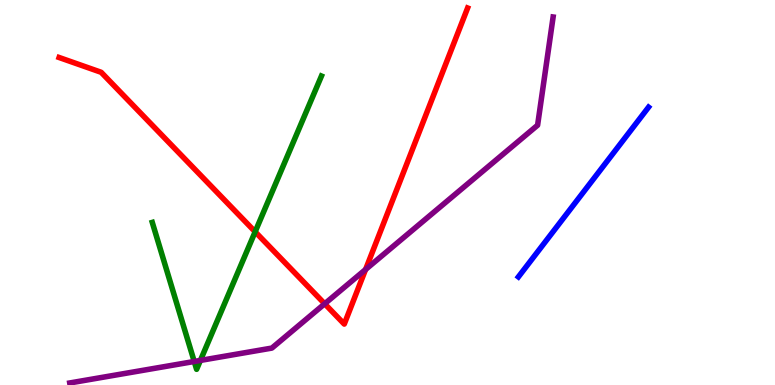[{'lines': ['blue', 'red'], 'intersections': []}, {'lines': ['green', 'red'], 'intersections': [{'x': 3.29, 'y': 3.98}]}, {'lines': ['purple', 'red'], 'intersections': [{'x': 4.19, 'y': 2.11}, {'x': 4.72, 'y': 3.0}]}, {'lines': ['blue', 'green'], 'intersections': []}, {'lines': ['blue', 'purple'], 'intersections': []}, {'lines': ['green', 'purple'], 'intersections': [{'x': 2.51, 'y': 0.611}, {'x': 2.59, 'y': 0.638}]}]